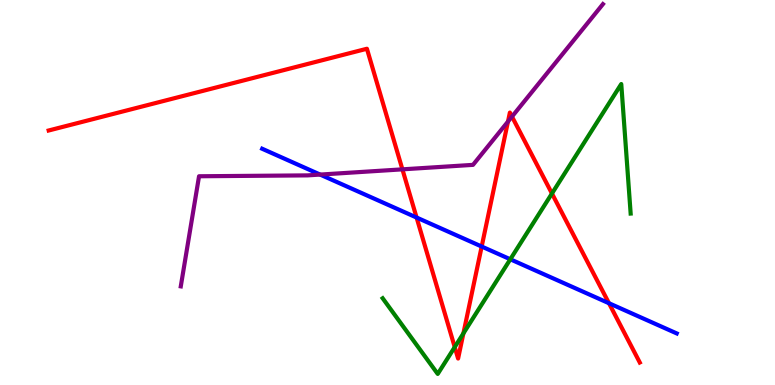[{'lines': ['blue', 'red'], 'intersections': [{'x': 5.38, 'y': 4.35}, {'x': 6.22, 'y': 3.6}, {'x': 7.86, 'y': 2.12}]}, {'lines': ['green', 'red'], 'intersections': [{'x': 5.87, 'y': 0.984}, {'x': 5.98, 'y': 1.34}, {'x': 7.12, 'y': 4.97}]}, {'lines': ['purple', 'red'], 'intersections': [{'x': 5.19, 'y': 5.6}, {'x': 6.55, 'y': 6.84}, {'x': 6.61, 'y': 6.97}]}, {'lines': ['blue', 'green'], 'intersections': [{'x': 6.58, 'y': 3.27}]}, {'lines': ['blue', 'purple'], 'intersections': [{'x': 4.13, 'y': 5.47}]}, {'lines': ['green', 'purple'], 'intersections': []}]